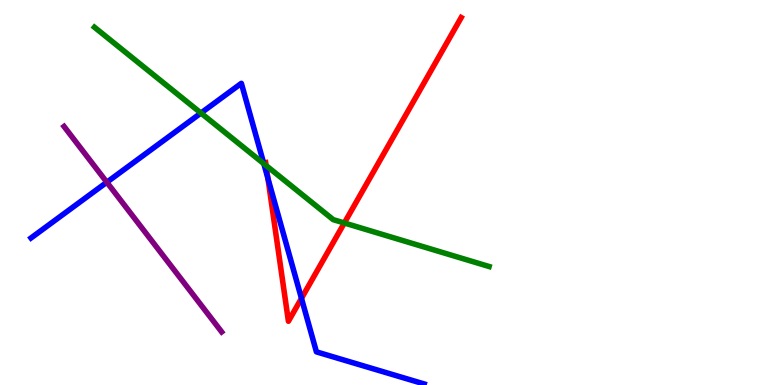[{'lines': ['blue', 'red'], 'intersections': [{'x': 3.46, 'y': 5.37}, {'x': 3.89, 'y': 2.25}]}, {'lines': ['green', 'red'], 'intersections': [{'x': 3.43, 'y': 5.7}, {'x': 4.44, 'y': 4.21}]}, {'lines': ['purple', 'red'], 'intersections': []}, {'lines': ['blue', 'green'], 'intersections': [{'x': 2.59, 'y': 7.06}, {'x': 3.4, 'y': 5.75}]}, {'lines': ['blue', 'purple'], 'intersections': [{'x': 1.38, 'y': 5.27}]}, {'lines': ['green', 'purple'], 'intersections': []}]